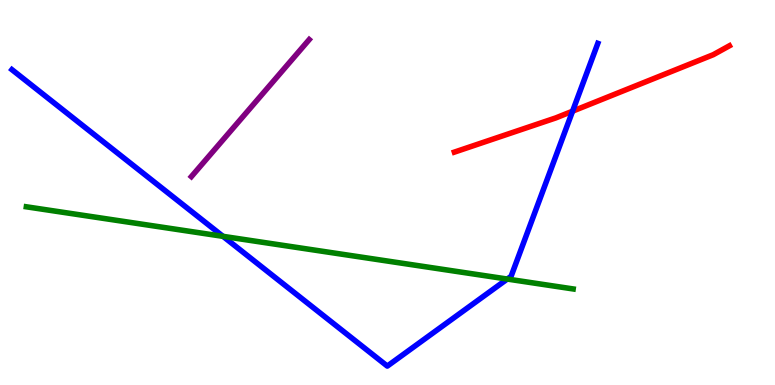[{'lines': ['blue', 'red'], 'intersections': [{'x': 7.39, 'y': 7.11}]}, {'lines': ['green', 'red'], 'intersections': []}, {'lines': ['purple', 'red'], 'intersections': []}, {'lines': ['blue', 'green'], 'intersections': [{'x': 2.88, 'y': 3.86}, {'x': 6.55, 'y': 2.75}]}, {'lines': ['blue', 'purple'], 'intersections': []}, {'lines': ['green', 'purple'], 'intersections': []}]